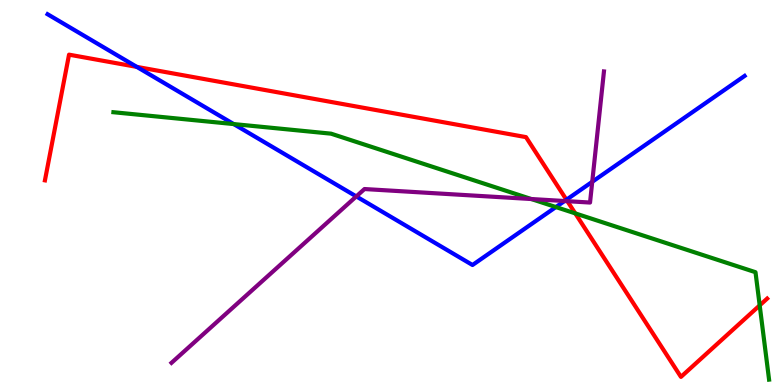[{'lines': ['blue', 'red'], 'intersections': [{'x': 1.77, 'y': 8.26}, {'x': 7.31, 'y': 4.81}]}, {'lines': ['green', 'red'], 'intersections': [{'x': 7.42, 'y': 4.46}, {'x': 9.8, 'y': 2.07}]}, {'lines': ['purple', 'red'], 'intersections': [{'x': 7.32, 'y': 4.77}]}, {'lines': ['blue', 'green'], 'intersections': [{'x': 3.02, 'y': 6.78}, {'x': 7.17, 'y': 4.62}]}, {'lines': ['blue', 'purple'], 'intersections': [{'x': 4.6, 'y': 4.9}, {'x': 7.28, 'y': 4.78}, {'x': 7.64, 'y': 5.28}]}, {'lines': ['green', 'purple'], 'intersections': [{'x': 6.86, 'y': 4.83}]}]